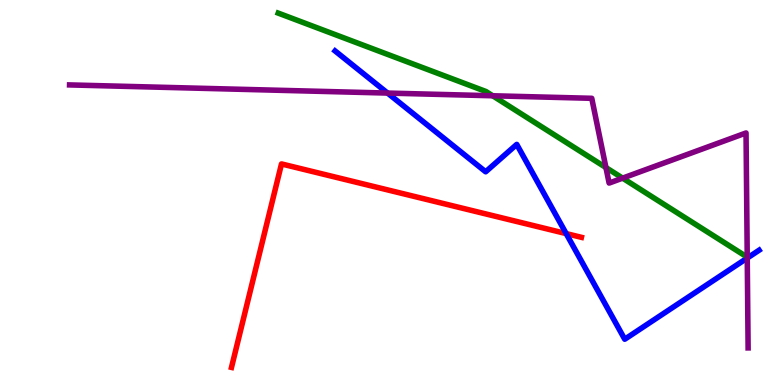[{'lines': ['blue', 'red'], 'intersections': [{'x': 7.31, 'y': 3.93}]}, {'lines': ['green', 'red'], 'intersections': []}, {'lines': ['purple', 'red'], 'intersections': []}, {'lines': ['blue', 'green'], 'intersections': []}, {'lines': ['blue', 'purple'], 'intersections': [{'x': 5.0, 'y': 7.58}, {'x': 9.64, 'y': 3.3}]}, {'lines': ['green', 'purple'], 'intersections': [{'x': 6.36, 'y': 7.51}, {'x': 7.82, 'y': 5.65}, {'x': 8.03, 'y': 5.37}]}]